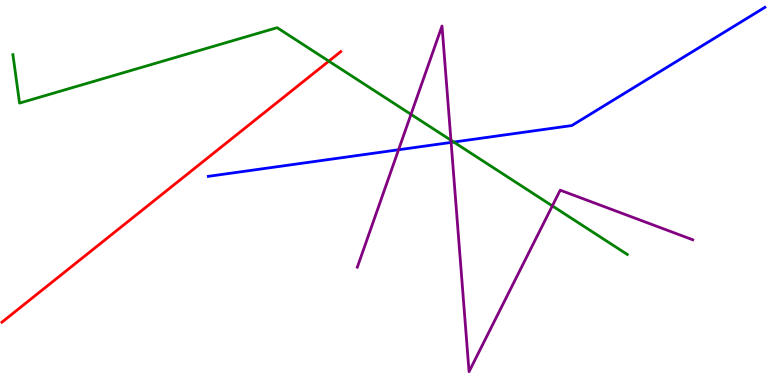[{'lines': ['blue', 'red'], 'intersections': []}, {'lines': ['green', 'red'], 'intersections': [{'x': 4.24, 'y': 8.41}]}, {'lines': ['purple', 'red'], 'intersections': []}, {'lines': ['blue', 'green'], 'intersections': [{'x': 5.85, 'y': 6.31}]}, {'lines': ['blue', 'purple'], 'intersections': [{'x': 5.14, 'y': 6.11}, {'x': 5.82, 'y': 6.3}]}, {'lines': ['green', 'purple'], 'intersections': [{'x': 5.3, 'y': 7.03}, {'x': 5.82, 'y': 6.36}, {'x': 7.13, 'y': 4.65}]}]